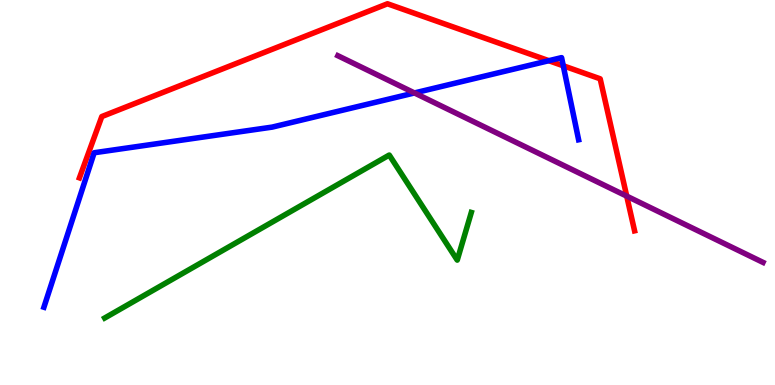[{'lines': ['blue', 'red'], 'intersections': [{'x': 7.08, 'y': 8.42}, {'x': 7.27, 'y': 8.29}]}, {'lines': ['green', 'red'], 'intersections': []}, {'lines': ['purple', 'red'], 'intersections': [{'x': 8.09, 'y': 4.91}]}, {'lines': ['blue', 'green'], 'intersections': []}, {'lines': ['blue', 'purple'], 'intersections': [{'x': 5.35, 'y': 7.59}]}, {'lines': ['green', 'purple'], 'intersections': []}]